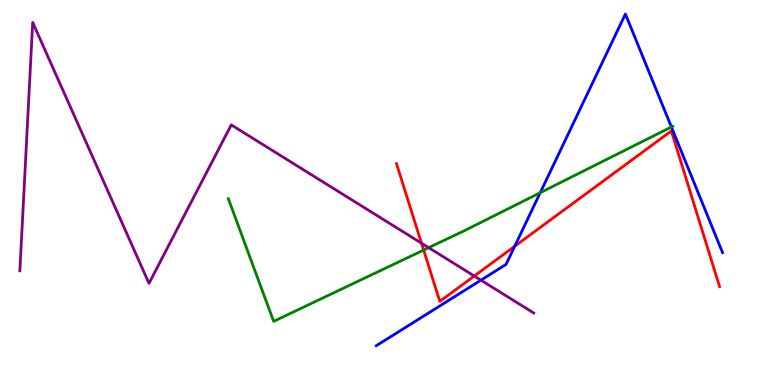[{'lines': ['blue', 'red'], 'intersections': [{'x': 6.64, 'y': 3.6}]}, {'lines': ['green', 'red'], 'intersections': [{'x': 5.47, 'y': 3.5}]}, {'lines': ['purple', 'red'], 'intersections': [{'x': 5.44, 'y': 3.68}, {'x': 6.12, 'y': 2.83}]}, {'lines': ['blue', 'green'], 'intersections': [{'x': 6.97, 'y': 4.99}, {'x': 8.66, 'y': 6.7}]}, {'lines': ['blue', 'purple'], 'intersections': [{'x': 6.21, 'y': 2.72}]}, {'lines': ['green', 'purple'], 'intersections': [{'x': 5.53, 'y': 3.57}]}]